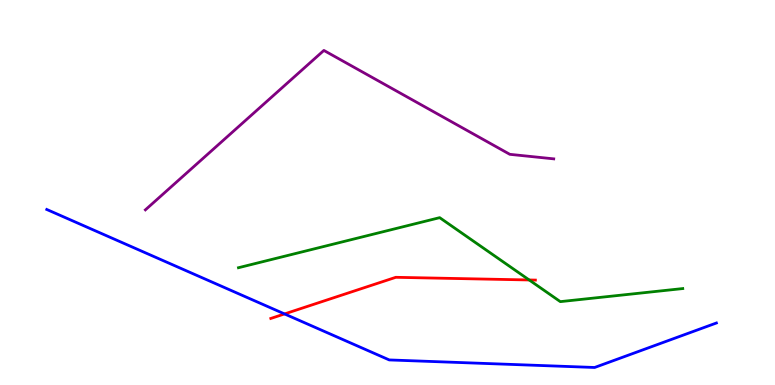[{'lines': ['blue', 'red'], 'intersections': [{'x': 3.67, 'y': 1.85}]}, {'lines': ['green', 'red'], 'intersections': [{'x': 6.83, 'y': 2.73}]}, {'lines': ['purple', 'red'], 'intersections': []}, {'lines': ['blue', 'green'], 'intersections': []}, {'lines': ['blue', 'purple'], 'intersections': []}, {'lines': ['green', 'purple'], 'intersections': []}]